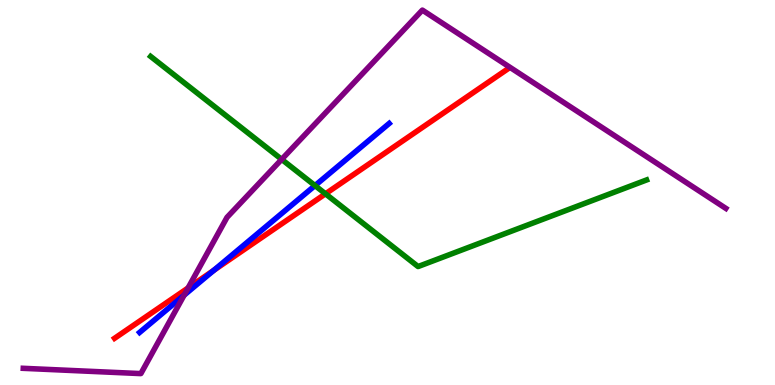[{'lines': ['blue', 'red'], 'intersections': [{'x': 2.76, 'y': 2.98}]}, {'lines': ['green', 'red'], 'intersections': [{'x': 4.2, 'y': 4.97}]}, {'lines': ['purple', 'red'], 'intersections': [{'x': 2.43, 'y': 2.52}]}, {'lines': ['blue', 'green'], 'intersections': [{'x': 4.06, 'y': 5.18}]}, {'lines': ['blue', 'purple'], 'intersections': [{'x': 2.38, 'y': 2.33}]}, {'lines': ['green', 'purple'], 'intersections': [{'x': 3.63, 'y': 5.86}]}]